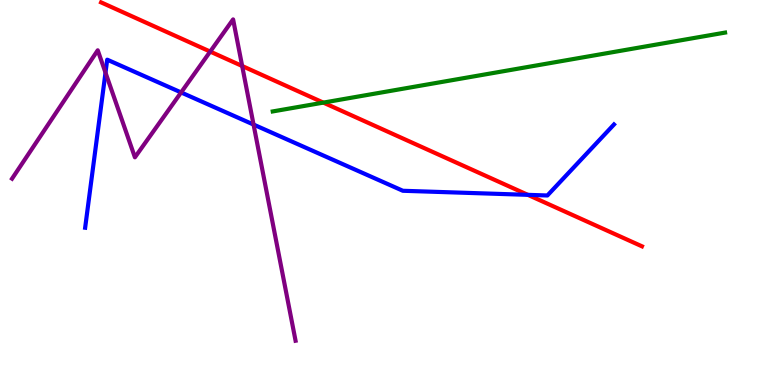[{'lines': ['blue', 'red'], 'intersections': [{'x': 6.81, 'y': 4.94}]}, {'lines': ['green', 'red'], 'intersections': [{'x': 4.17, 'y': 7.33}]}, {'lines': ['purple', 'red'], 'intersections': [{'x': 2.71, 'y': 8.66}, {'x': 3.12, 'y': 8.29}]}, {'lines': ['blue', 'green'], 'intersections': []}, {'lines': ['blue', 'purple'], 'intersections': [{'x': 1.36, 'y': 8.11}, {'x': 2.34, 'y': 7.6}, {'x': 3.27, 'y': 6.76}]}, {'lines': ['green', 'purple'], 'intersections': []}]